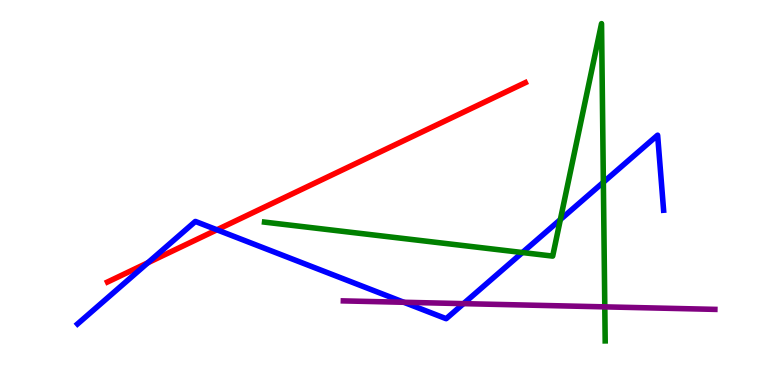[{'lines': ['blue', 'red'], 'intersections': [{'x': 1.91, 'y': 3.18}, {'x': 2.8, 'y': 4.03}]}, {'lines': ['green', 'red'], 'intersections': []}, {'lines': ['purple', 'red'], 'intersections': []}, {'lines': ['blue', 'green'], 'intersections': [{'x': 6.74, 'y': 3.44}, {'x': 7.23, 'y': 4.3}, {'x': 7.79, 'y': 5.27}]}, {'lines': ['blue', 'purple'], 'intersections': [{'x': 5.21, 'y': 2.15}, {'x': 5.98, 'y': 2.11}]}, {'lines': ['green', 'purple'], 'intersections': [{'x': 7.8, 'y': 2.03}]}]